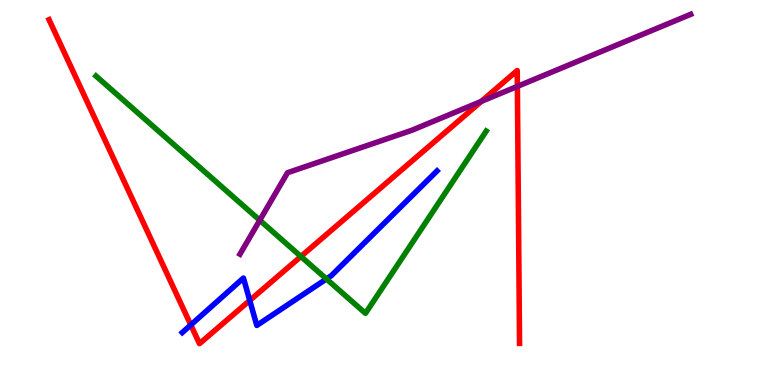[{'lines': ['blue', 'red'], 'intersections': [{'x': 2.46, 'y': 1.56}, {'x': 3.22, 'y': 2.2}]}, {'lines': ['green', 'red'], 'intersections': [{'x': 3.88, 'y': 3.34}]}, {'lines': ['purple', 'red'], 'intersections': [{'x': 6.21, 'y': 7.37}, {'x': 6.68, 'y': 7.76}]}, {'lines': ['blue', 'green'], 'intersections': [{'x': 4.21, 'y': 2.75}]}, {'lines': ['blue', 'purple'], 'intersections': []}, {'lines': ['green', 'purple'], 'intersections': [{'x': 3.35, 'y': 4.28}]}]